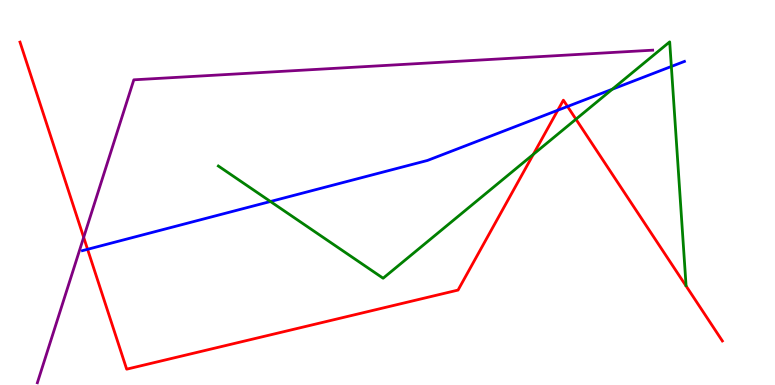[{'lines': ['blue', 'red'], 'intersections': [{'x': 1.13, 'y': 3.52}, {'x': 7.2, 'y': 7.14}, {'x': 7.32, 'y': 7.23}]}, {'lines': ['green', 'red'], 'intersections': [{'x': 6.88, 'y': 5.99}, {'x': 7.43, 'y': 6.9}]}, {'lines': ['purple', 'red'], 'intersections': [{'x': 1.08, 'y': 3.84}]}, {'lines': ['blue', 'green'], 'intersections': [{'x': 3.49, 'y': 4.77}, {'x': 7.9, 'y': 7.68}, {'x': 8.66, 'y': 8.27}]}, {'lines': ['blue', 'purple'], 'intersections': []}, {'lines': ['green', 'purple'], 'intersections': []}]